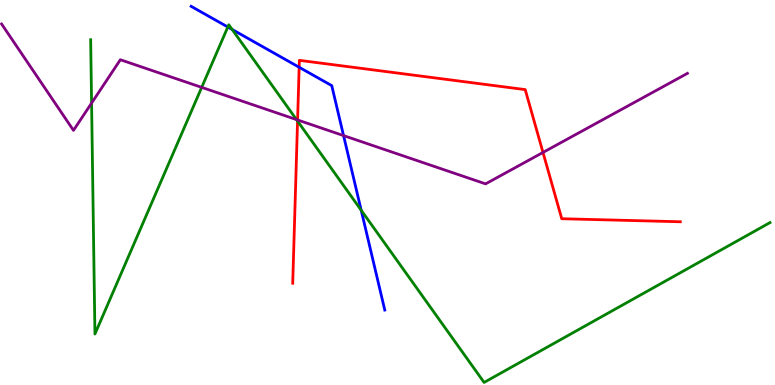[{'lines': ['blue', 'red'], 'intersections': [{'x': 3.86, 'y': 8.25}]}, {'lines': ['green', 'red'], 'intersections': [{'x': 3.84, 'y': 6.85}]}, {'lines': ['purple', 'red'], 'intersections': [{'x': 3.84, 'y': 6.88}, {'x': 7.01, 'y': 6.04}]}, {'lines': ['blue', 'green'], 'intersections': [{'x': 2.94, 'y': 9.3}, {'x': 3.0, 'y': 9.23}, {'x': 4.66, 'y': 4.54}]}, {'lines': ['blue', 'purple'], 'intersections': [{'x': 4.43, 'y': 6.48}]}, {'lines': ['green', 'purple'], 'intersections': [{'x': 1.18, 'y': 7.32}, {'x': 2.6, 'y': 7.73}, {'x': 3.83, 'y': 6.89}]}]